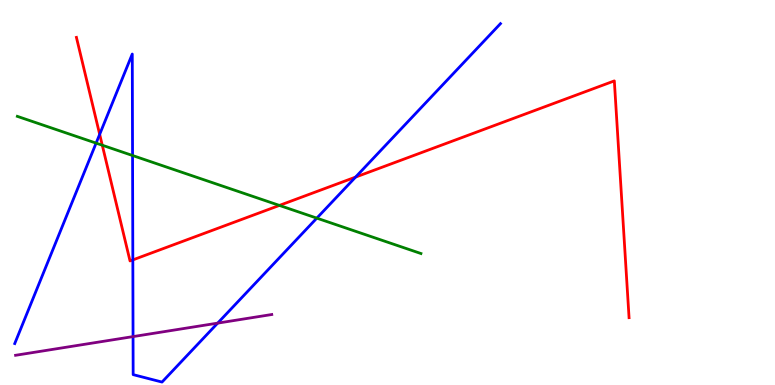[{'lines': ['blue', 'red'], 'intersections': [{'x': 1.29, 'y': 6.51}, {'x': 1.71, 'y': 3.25}, {'x': 4.59, 'y': 5.4}]}, {'lines': ['green', 'red'], 'intersections': [{'x': 1.32, 'y': 6.23}, {'x': 3.61, 'y': 4.66}]}, {'lines': ['purple', 'red'], 'intersections': []}, {'lines': ['blue', 'green'], 'intersections': [{'x': 1.24, 'y': 6.28}, {'x': 1.71, 'y': 5.96}, {'x': 4.09, 'y': 4.33}]}, {'lines': ['blue', 'purple'], 'intersections': [{'x': 1.72, 'y': 1.26}, {'x': 2.81, 'y': 1.61}]}, {'lines': ['green', 'purple'], 'intersections': []}]